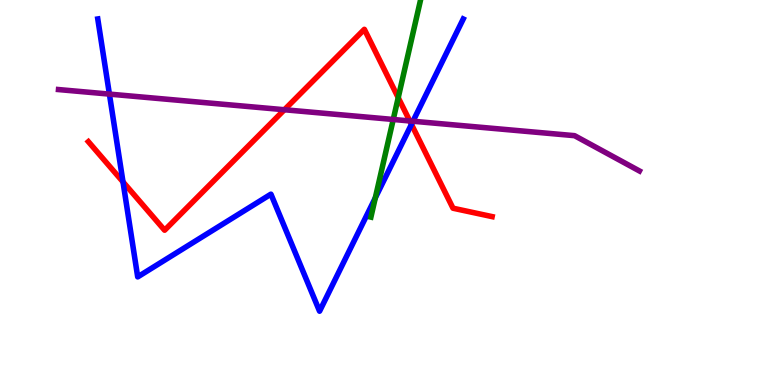[{'lines': ['blue', 'red'], 'intersections': [{'x': 1.59, 'y': 5.28}, {'x': 5.31, 'y': 6.77}]}, {'lines': ['green', 'red'], 'intersections': [{'x': 5.14, 'y': 7.46}]}, {'lines': ['purple', 'red'], 'intersections': [{'x': 3.67, 'y': 7.15}, {'x': 5.29, 'y': 6.86}]}, {'lines': ['blue', 'green'], 'intersections': [{'x': 4.84, 'y': 4.86}]}, {'lines': ['blue', 'purple'], 'intersections': [{'x': 1.41, 'y': 7.56}, {'x': 5.33, 'y': 6.85}]}, {'lines': ['green', 'purple'], 'intersections': [{'x': 5.07, 'y': 6.9}]}]